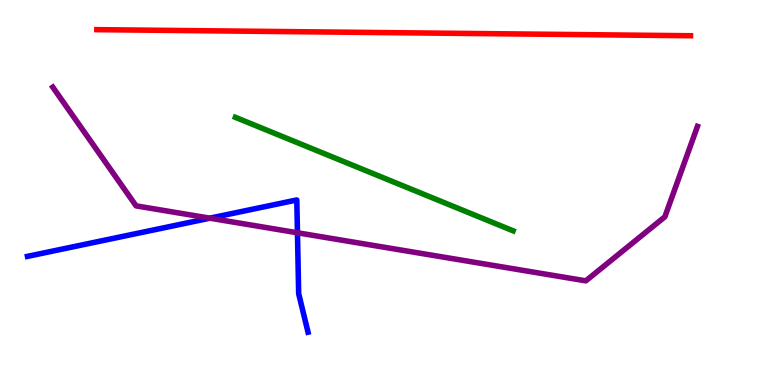[{'lines': ['blue', 'red'], 'intersections': []}, {'lines': ['green', 'red'], 'intersections': []}, {'lines': ['purple', 'red'], 'intersections': []}, {'lines': ['blue', 'green'], 'intersections': []}, {'lines': ['blue', 'purple'], 'intersections': [{'x': 2.71, 'y': 4.33}, {'x': 3.84, 'y': 3.95}]}, {'lines': ['green', 'purple'], 'intersections': []}]